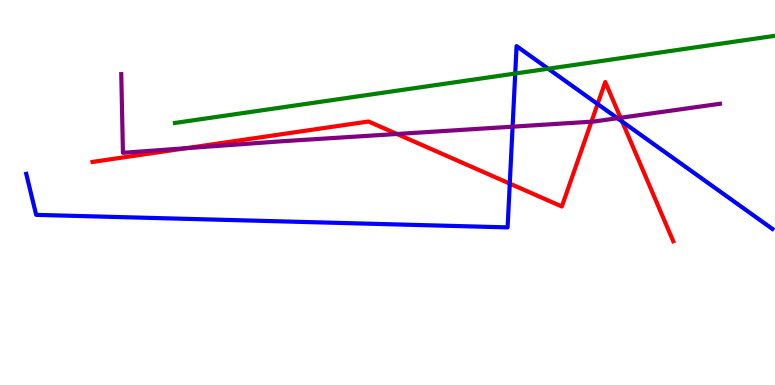[{'lines': ['blue', 'red'], 'intersections': [{'x': 6.58, 'y': 5.23}, {'x': 7.71, 'y': 7.3}, {'x': 8.03, 'y': 6.84}]}, {'lines': ['green', 'red'], 'intersections': []}, {'lines': ['purple', 'red'], 'intersections': [{'x': 2.4, 'y': 6.15}, {'x': 5.12, 'y': 6.52}, {'x': 7.63, 'y': 6.84}, {'x': 8.01, 'y': 6.94}]}, {'lines': ['blue', 'green'], 'intersections': [{'x': 6.65, 'y': 8.09}, {'x': 7.07, 'y': 8.21}]}, {'lines': ['blue', 'purple'], 'intersections': [{'x': 6.61, 'y': 6.71}, {'x': 7.97, 'y': 6.93}]}, {'lines': ['green', 'purple'], 'intersections': []}]